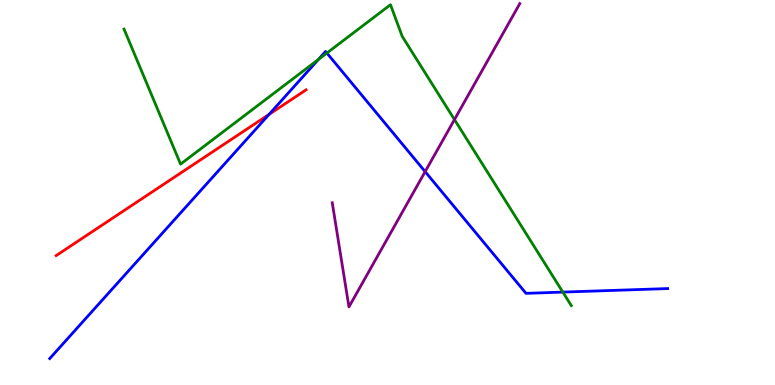[{'lines': ['blue', 'red'], 'intersections': [{'x': 3.47, 'y': 7.03}]}, {'lines': ['green', 'red'], 'intersections': []}, {'lines': ['purple', 'red'], 'intersections': []}, {'lines': ['blue', 'green'], 'intersections': [{'x': 4.11, 'y': 8.46}, {'x': 4.22, 'y': 8.62}, {'x': 7.26, 'y': 2.41}]}, {'lines': ['blue', 'purple'], 'intersections': [{'x': 5.49, 'y': 5.54}]}, {'lines': ['green', 'purple'], 'intersections': [{'x': 5.86, 'y': 6.89}]}]